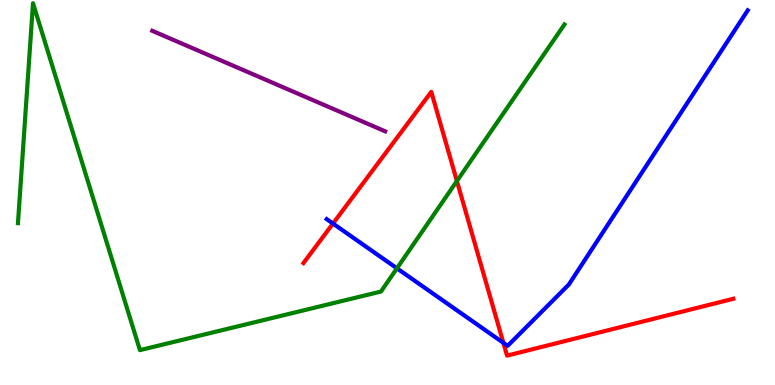[{'lines': ['blue', 'red'], 'intersections': [{'x': 4.3, 'y': 4.19}, {'x': 6.5, 'y': 1.1}]}, {'lines': ['green', 'red'], 'intersections': [{'x': 5.9, 'y': 5.3}]}, {'lines': ['purple', 'red'], 'intersections': []}, {'lines': ['blue', 'green'], 'intersections': [{'x': 5.12, 'y': 3.03}]}, {'lines': ['blue', 'purple'], 'intersections': []}, {'lines': ['green', 'purple'], 'intersections': []}]